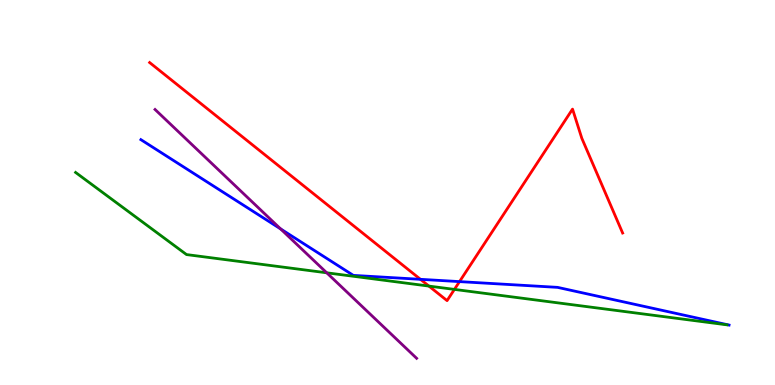[{'lines': ['blue', 'red'], 'intersections': [{'x': 5.43, 'y': 2.74}, {'x': 5.93, 'y': 2.69}]}, {'lines': ['green', 'red'], 'intersections': [{'x': 5.53, 'y': 2.57}, {'x': 5.86, 'y': 2.48}]}, {'lines': ['purple', 'red'], 'intersections': []}, {'lines': ['blue', 'green'], 'intersections': []}, {'lines': ['blue', 'purple'], 'intersections': [{'x': 3.62, 'y': 4.05}]}, {'lines': ['green', 'purple'], 'intersections': [{'x': 4.22, 'y': 2.91}]}]